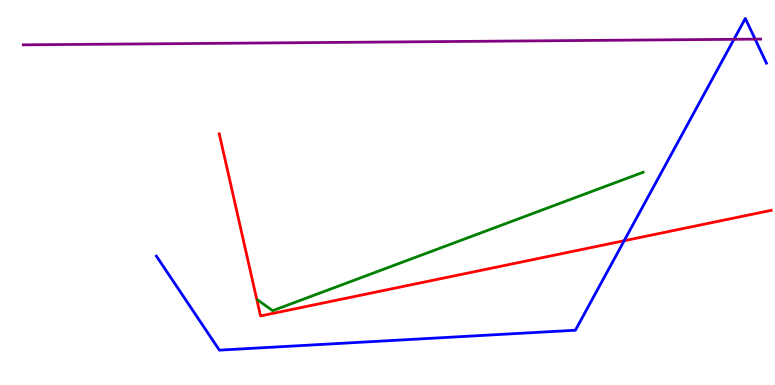[{'lines': ['blue', 'red'], 'intersections': [{'x': 8.05, 'y': 3.75}]}, {'lines': ['green', 'red'], 'intersections': []}, {'lines': ['purple', 'red'], 'intersections': []}, {'lines': ['blue', 'green'], 'intersections': []}, {'lines': ['blue', 'purple'], 'intersections': [{'x': 9.47, 'y': 8.98}, {'x': 9.74, 'y': 8.98}]}, {'lines': ['green', 'purple'], 'intersections': []}]